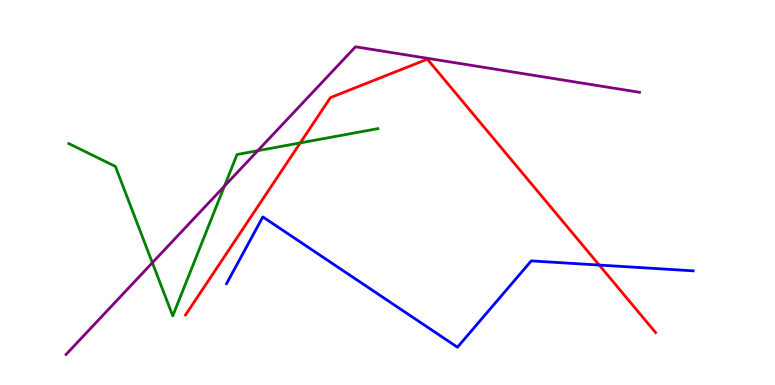[{'lines': ['blue', 'red'], 'intersections': [{'x': 7.73, 'y': 3.12}]}, {'lines': ['green', 'red'], 'intersections': [{'x': 3.87, 'y': 6.29}]}, {'lines': ['purple', 'red'], 'intersections': []}, {'lines': ['blue', 'green'], 'intersections': []}, {'lines': ['blue', 'purple'], 'intersections': []}, {'lines': ['green', 'purple'], 'intersections': [{'x': 1.97, 'y': 3.18}, {'x': 2.9, 'y': 5.17}, {'x': 3.33, 'y': 6.09}]}]